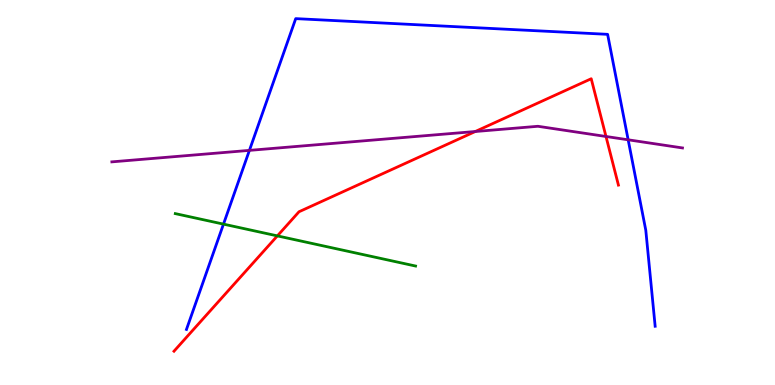[{'lines': ['blue', 'red'], 'intersections': []}, {'lines': ['green', 'red'], 'intersections': [{'x': 3.58, 'y': 3.87}]}, {'lines': ['purple', 'red'], 'intersections': [{'x': 6.13, 'y': 6.58}, {'x': 7.82, 'y': 6.46}]}, {'lines': ['blue', 'green'], 'intersections': [{'x': 2.88, 'y': 4.18}]}, {'lines': ['blue', 'purple'], 'intersections': [{'x': 3.22, 'y': 6.09}, {'x': 8.11, 'y': 6.37}]}, {'lines': ['green', 'purple'], 'intersections': []}]